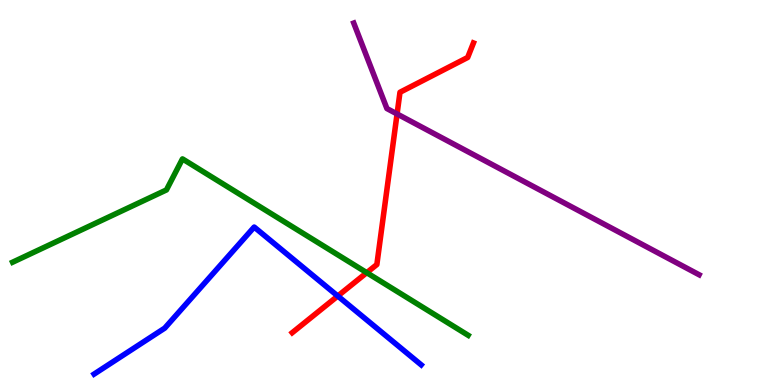[{'lines': ['blue', 'red'], 'intersections': [{'x': 4.36, 'y': 2.31}]}, {'lines': ['green', 'red'], 'intersections': [{'x': 4.73, 'y': 2.92}]}, {'lines': ['purple', 'red'], 'intersections': [{'x': 5.12, 'y': 7.04}]}, {'lines': ['blue', 'green'], 'intersections': []}, {'lines': ['blue', 'purple'], 'intersections': []}, {'lines': ['green', 'purple'], 'intersections': []}]